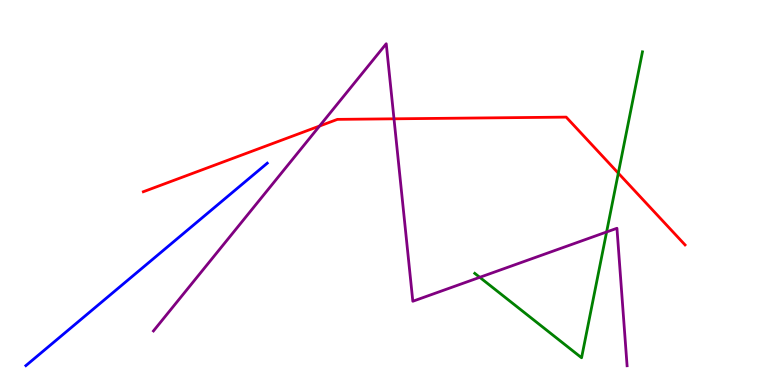[{'lines': ['blue', 'red'], 'intersections': []}, {'lines': ['green', 'red'], 'intersections': [{'x': 7.98, 'y': 5.5}]}, {'lines': ['purple', 'red'], 'intersections': [{'x': 4.12, 'y': 6.73}, {'x': 5.08, 'y': 6.91}]}, {'lines': ['blue', 'green'], 'intersections': []}, {'lines': ['blue', 'purple'], 'intersections': []}, {'lines': ['green', 'purple'], 'intersections': [{'x': 6.19, 'y': 2.8}, {'x': 7.83, 'y': 3.97}]}]